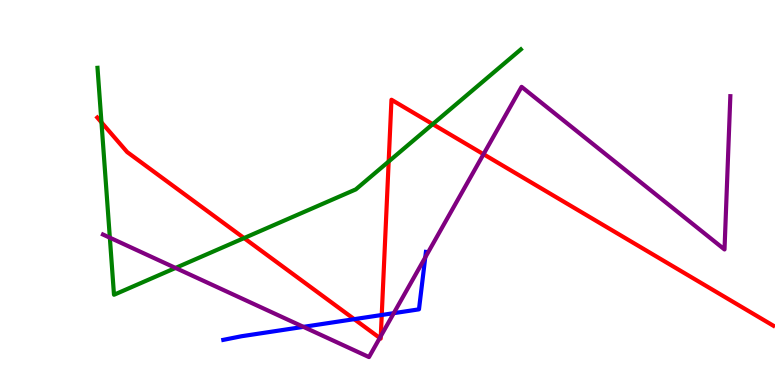[{'lines': ['blue', 'red'], 'intersections': [{'x': 4.57, 'y': 1.71}, {'x': 4.93, 'y': 1.82}]}, {'lines': ['green', 'red'], 'intersections': [{'x': 1.31, 'y': 6.82}, {'x': 3.15, 'y': 3.82}, {'x': 5.02, 'y': 5.81}, {'x': 5.58, 'y': 6.78}]}, {'lines': ['purple', 'red'], 'intersections': [{'x': 4.9, 'y': 1.22}, {'x': 4.91, 'y': 1.27}, {'x': 6.24, 'y': 5.99}]}, {'lines': ['blue', 'green'], 'intersections': []}, {'lines': ['blue', 'purple'], 'intersections': [{'x': 3.92, 'y': 1.51}, {'x': 5.08, 'y': 1.87}, {'x': 5.49, 'y': 3.31}]}, {'lines': ['green', 'purple'], 'intersections': [{'x': 1.42, 'y': 3.83}, {'x': 2.26, 'y': 3.04}]}]